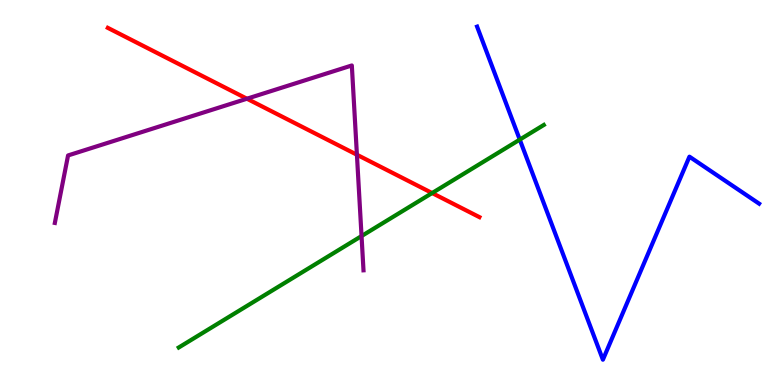[{'lines': ['blue', 'red'], 'intersections': []}, {'lines': ['green', 'red'], 'intersections': [{'x': 5.58, 'y': 4.99}]}, {'lines': ['purple', 'red'], 'intersections': [{'x': 3.19, 'y': 7.44}, {'x': 4.61, 'y': 5.98}]}, {'lines': ['blue', 'green'], 'intersections': [{'x': 6.71, 'y': 6.37}]}, {'lines': ['blue', 'purple'], 'intersections': []}, {'lines': ['green', 'purple'], 'intersections': [{'x': 4.67, 'y': 3.87}]}]